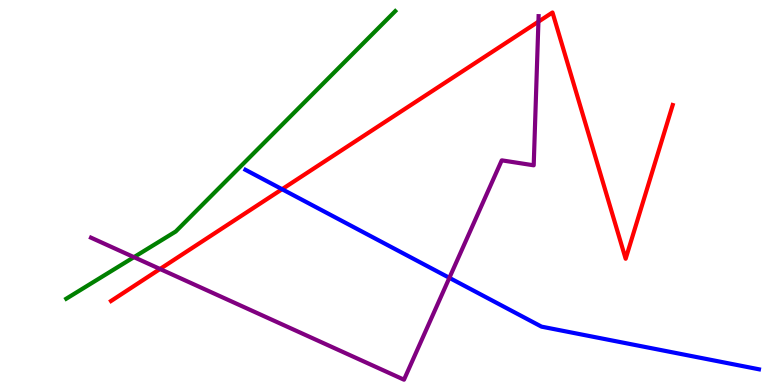[{'lines': ['blue', 'red'], 'intersections': [{'x': 3.64, 'y': 5.09}]}, {'lines': ['green', 'red'], 'intersections': []}, {'lines': ['purple', 'red'], 'intersections': [{'x': 2.06, 'y': 3.01}, {'x': 6.95, 'y': 9.44}]}, {'lines': ['blue', 'green'], 'intersections': []}, {'lines': ['blue', 'purple'], 'intersections': [{'x': 5.8, 'y': 2.78}]}, {'lines': ['green', 'purple'], 'intersections': [{'x': 1.73, 'y': 3.32}]}]